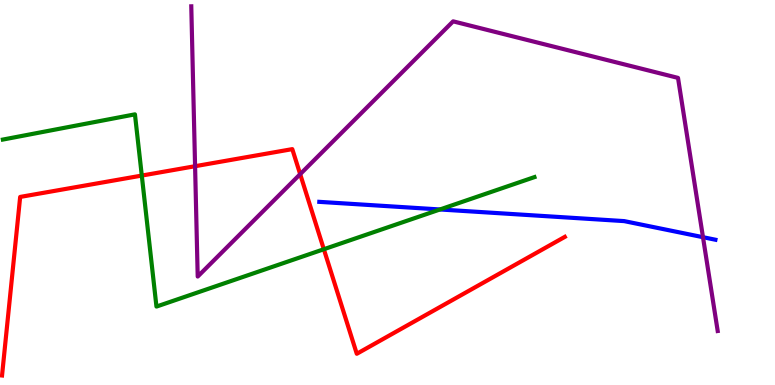[{'lines': ['blue', 'red'], 'intersections': []}, {'lines': ['green', 'red'], 'intersections': [{'x': 1.83, 'y': 5.44}, {'x': 4.18, 'y': 3.53}]}, {'lines': ['purple', 'red'], 'intersections': [{'x': 2.52, 'y': 5.68}, {'x': 3.87, 'y': 5.48}]}, {'lines': ['blue', 'green'], 'intersections': [{'x': 5.68, 'y': 4.56}]}, {'lines': ['blue', 'purple'], 'intersections': [{'x': 9.07, 'y': 3.84}]}, {'lines': ['green', 'purple'], 'intersections': []}]